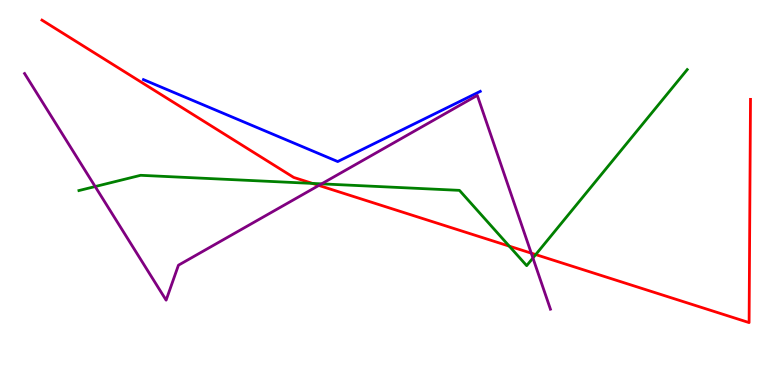[{'lines': ['blue', 'red'], 'intersections': []}, {'lines': ['green', 'red'], 'intersections': [{'x': 4.03, 'y': 5.24}, {'x': 6.57, 'y': 3.61}, {'x': 6.91, 'y': 3.39}]}, {'lines': ['purple', 'red'], 'intersections': [{'x': 4.11, 'y': 5.18}, {'x': 6.86, 'y': 3.42}]}, {'lines': ['blue', 'green'], 'intersections': []}, {'lines': ['blue', 'purple'], 'intersections': []}, {'lines': ['green', 'purple'], 'intersections': [{'x': 1.23, 'y': 5.15}, {'x': 4.15, 'y': 5.22}, {'x': 6.88, 'y': 3.3}]}]